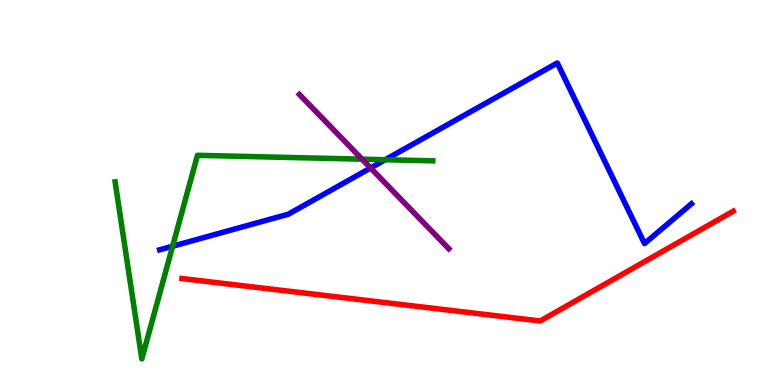[{'lines': ['blue', 'red'], 'intersections': []}, {'lines': ['green', 'red'], 'intersections': []}, {'lines': ['purple', 'red'], 'intersections': []}, {'lines': ['blue', 'green'], 'intersections': [{'x': 2.23, 'y': 3.6}, {'x': 4.97, 'y': 5.85}]}, {'lines': ['blue', 'purple'], 'intersections': [{'x': 4.78, 'y': 5.64}]}, {'lines': ['green', 'purple'], 'intersections': [{'x': 4.67, 'y': 5.87}]}]